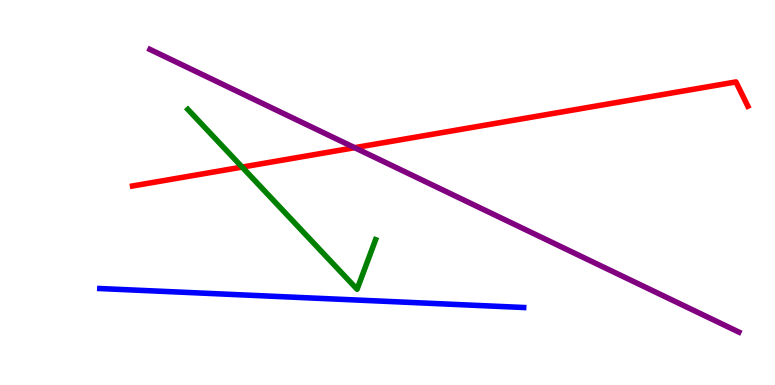[{'lines': ['blue', 'red'], 'intersections': []}, {'lines': ['green', 'red'], 'intersections': [{'x': 3.12, 'y': 5.66}]}, {'lines': ['purple', 'red'], 'intersections': [{'x': 4.58, 'y': 6.16}]}, {'lines': ['blue', 'green'], 'intersections': []}, {'lines': ['blue', 'purple'], 'intersections': []}, {'lines': ['green', 'purple'], 'intersections': []}]